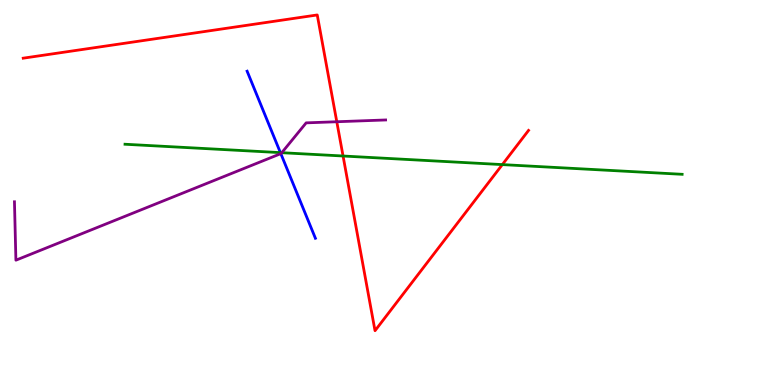[{'lines': ['blue', 'red'], 'intersections': []}, {'lines': ['green', 'red'], 'intersections': [{'x': 4.43, 'y': 5.95}, {'x': 6.48, 'y': 5.72}]}, {'lines': ['purple', 'red'], 'intersections': [{'x': 4.35, 'y': 6.84}]}, {'lines': ['blue', 'green'], 'intersections': [{'x': 3.62, 'y': 6.04}]}, {'lines': ['blue', 'purple'], 'intersections': [{'x': 3.62, 'y': 6.01}]}, {'lines': ['green', 'purple'], 'intersections': [{'x': 3.64, 'y': 6.03}]}]